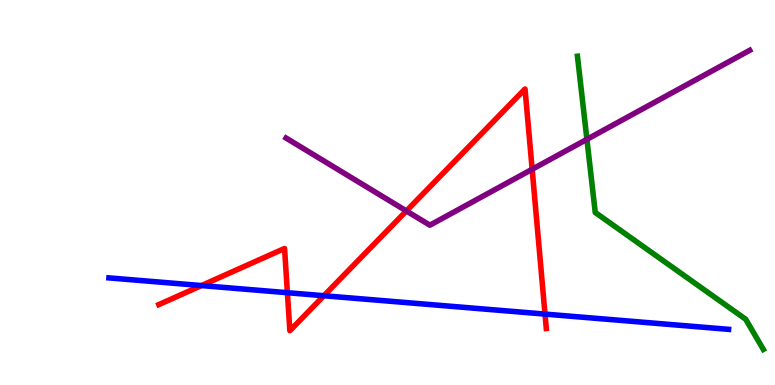[{'lines': ['blue', 'red'], 'intersections': [{'x': 2.6, 'y': 2.58}, {'x': 3.71, 'y': 2.4}, {'x': 4.18, 'y': 2.32}, {'x': 7.03, 'y': 1.84}]}, {'lines': ['green', 'red'], 'intersections': []}, {'lines': ['purple', 'red'], 'intersections': [{'x': 5.24, 'y': 4.52}, {'x': 6.87, 'y': 5.6}]}, {'lines': ['blue', 'green'], 'intersections': []}, {'lines': ['blue', 'purple'], 'intersections': []}, {'lines': ['green', 'purple'], 'intersections': [{'x': 7.57, 'y': 6.38}]}]